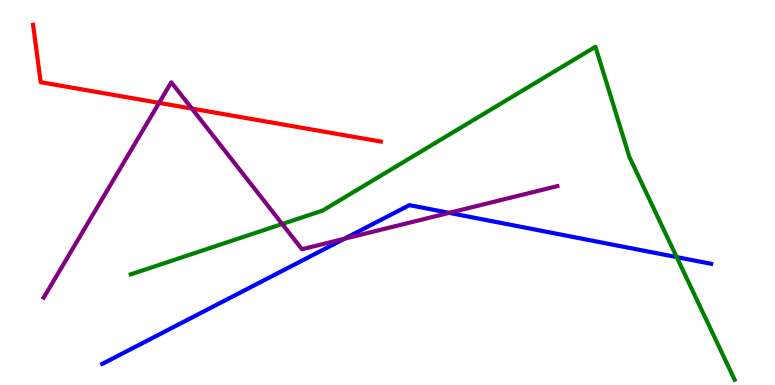[{'lines': ['blue', 'red'], 'intersections': []}, {'lines': ['green', 'red'], 'intersections': []}, {'lines': ['purple', 'red'], 'intersections': [{'x': 2.05, 'y': 7.33}, {'x': 2.48, 'y': 7.18}]}, {'lines': ['blue', 'green'], 'intersections': [{'x': 8.73, 'y': 3.32}]}, {'lines': ['blue', 'purple'], 'intersections': [{'x': 4.44, 'y': 3.8}, {'x': 5.8, 'y': 4.47}]}, {'lines': ['green', 'purple'], 'intersections': [{'x': 3.64, 'y': 4.18}]}]